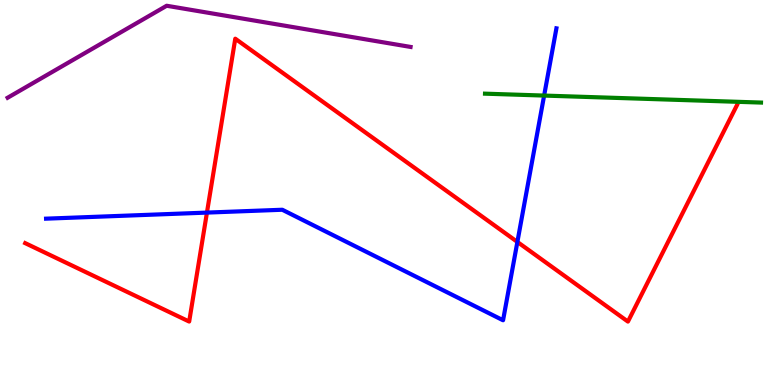[{'lines': ['blue', 'red'], 'intersections': [{'x': 2.67, 'y': 4.48}, {'x': 6.68, 'y': 3.72}]}, {'lines': ['green', 'red'], 'intersections': []}, {'lines': ['purple', 'red'], 'intersections': []}, {'lines': ['blue', 'green'], 'intersections': [{'x': 7.02, 'y': 7.52}]}, {'lines': ['blue', 'purple'], 'intersections': []}, {'lines': ['green', 'purple'], 'intersections': []}]